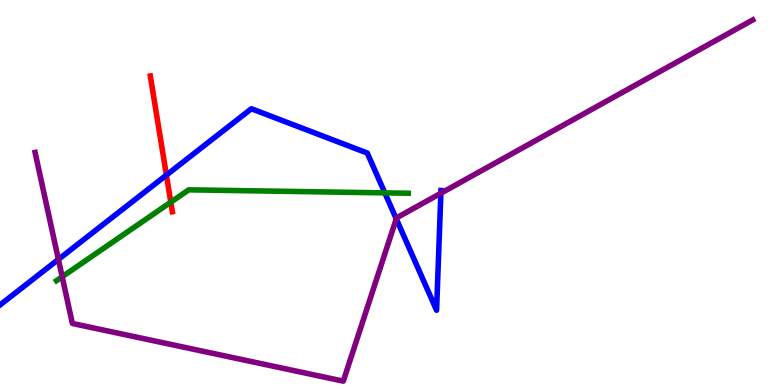[{'lines': ['blue', 'red'], 'intersections': [{'x': 2.15, 'y': 5.45}]}, {'lines': ['green', 'red'], 'intersections': [{'x': 2.2, 'y': 4.75}]}, {'lines': ['purple', 'red'], 'intersections': []}, {'lines': ['blue', 'green'], 'intersections': [{'x': 4.97, 'y': 4.99}]}, {'lines': ['blue', 'purple'], 'intersections': [{'x': 0.754, 'y': 3.26}, {'x': 5.11, 'y': 4.32}, {'x': 5.69, 'y': 4.98}]}, {'lines': ['green', 'purple'], 'intersections': [{'x': 0.802, 'y': 2.81}]}]